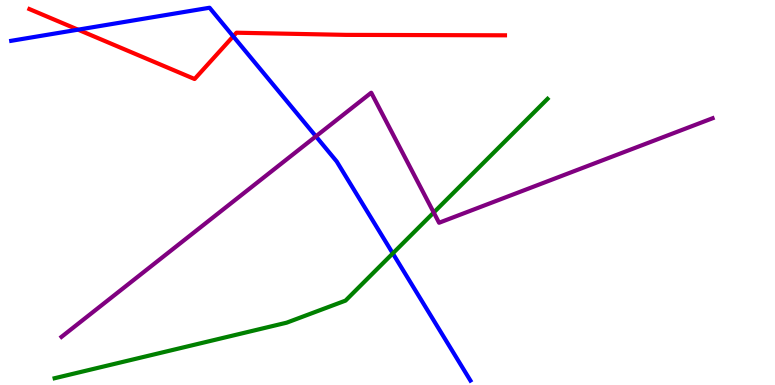[{'lines': ['blue', 'red'], 'intersections': [{'x': 1.01, 'y': 9.23}, {'x': 3.01, 'y': 9.06}]}, {'lines': ['green', 'red'], 'intersections': []}, {'lines': ['purple', 'red'], 'intersections': []}, {'lines': ['blue', 'green'], 'intersections': [{'x': 5.07, 'y': 3.42}]}, {'lines': ['blue', 'purple'], 'intersections': [{'x': 4.08, 'y': 6.46}]}, {'lines': ['green', 'purple'], 'intersections': [{'x': 5.6, 'y': 4.48}]}]